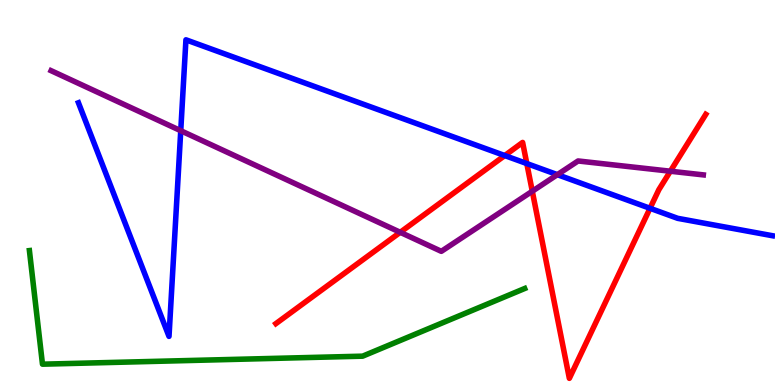[{'lines': ['blue', 'red'], 'intersections': [{'x': 6.51, 'y': 5.96}, {'x': 6.8, 'y': 5.75}, {'x': 8.39, 'y': 4.59}]}, {'lines': ['green', 'red'], 'intersections': []}, {'lines': ['purple', 'red'], 'intersections': [{'x': 5.16, 'y': 3.97}, {'x': 6.87, 'y': 5.03}, {'x': 8.65, 'y': 5.55}]}, {'lines': ['blue', 'green'], 'intersections': []}, {'lines': ['blue', 'purple'], 'intersections': [{'x': 2.33, 'y': 6.61}, {'x': 7.19, 'y': 5.46}]}, {'lines': ['green', 'purple'], 'intersections': []}]